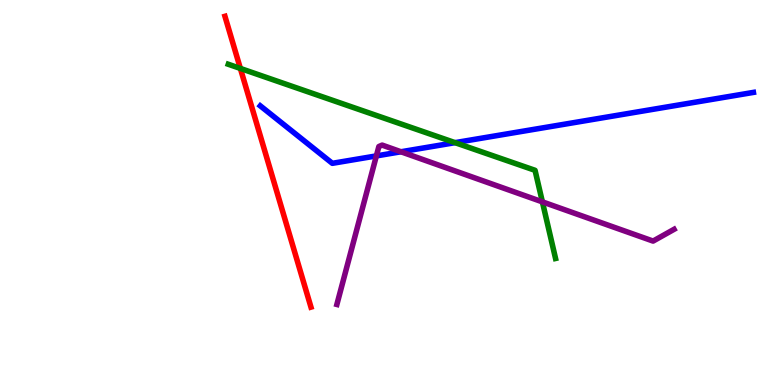[{'lines': ['blue', 'red'], 'intersections': []}, {'lines': ['green', 'red'], 'intersections': [{'x': 3.1, 'y': 8.22}]}, {'lines': ['purple', 'red'], 'intersections': []}, {'lines': ['blue', 'green'], 'intersections': [{'x': 5.87, 'y': 6.29}]}, {'lines': ['blue', 'purple'], 'intersections': [{'x': 4.86, 'y': 5.95}, {'x': 5.17, 'y': 6.06}]}, {'lines': ['green', 'purple'], 'intersections': [{'x': 7.0, 'y': 4.76}]}]